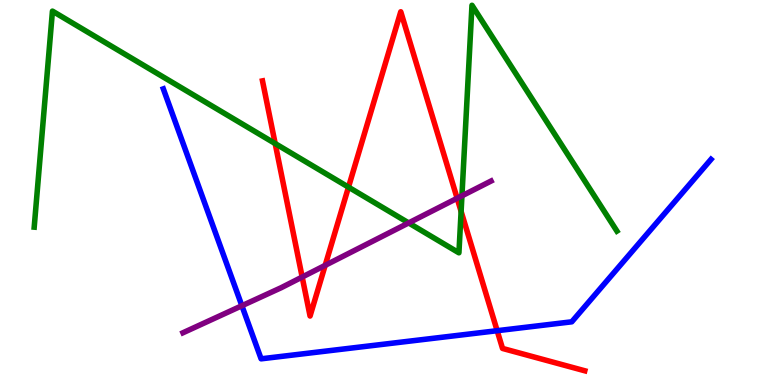[{'lines': ['blue', 'red'], 'intersections': [{'x': 6.42, 'y': 1.41}]}, {'lines': ['green', 'red'], 'intersections': [{'x': 3.55, 'y': 6.27}, {'x': 4.5, 'y': 5.14}, {'x': 5.95, 'y': 4.51}]}, {'lines': ['purple', 'red'], 'intersections': [{'x': 3.9, 'y': 2.8}, {'x': 4.2, 'y': 3.11}, {'x': 5.9, 'y': 4.85}]}, {'lines': ['blue', 'green'], 'intersections': []}, {'lines': ['blue', 'purple'], 'intersections': [{'x': 3.12, 'y': 2.06}]}, {'lines': ['green', 'purple'], 'intersections': [{'x': 5.27, 'y': 4.21}, {'x': 5.96, 'y': 4.91}]}]